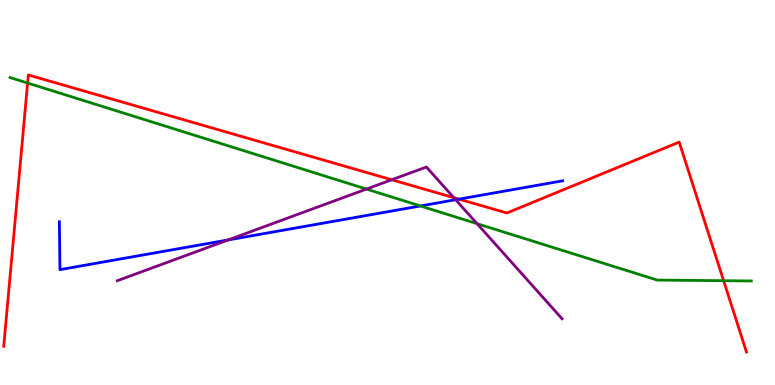[{'lines': ['blue', 'red'], 'intersections': [{'x': 5.92, 'y': 4.83}]}, {'lines': ['green', 'red'], 'intersections': [{'x': 0.356, 'y': 7.84}, {'x': 9.34, 'y': 2.71}]}, {'lines': ['purple', 'red'], 'intersections': [{'x': 5.06, 'y': 5.33}, {'x': 5.86, 'y': 4.87}]}, {'lines': ['blue', 'green'], 'intersections': [{'x': 5.42, 'y': 4.65}]}, {'lines': ['blue', 'purple'], 'intersections': [{'x': 2.94, 'y': 3.77}, {'x': 5.88, 'y': 4.81}]}, {'lines': ['green', 'purple'], 'intersections': [{'x': 4.73, 'y': 5.09}, {'x': 6.16, 'y': 4.19}]}]